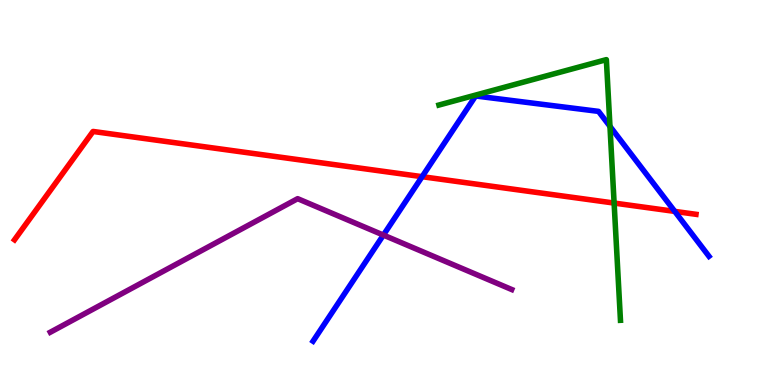[{'lines': ['blue', 'red'], 'intersections': [{'x': 5.45, 'y': 5.41}, {'x': 8.71, 'y': 4.51}]}, {'lines': ['green', 'red'], 'intersections': [{'x': 7.92, 'y': 4.73}]}, {'lines': ['purple', 'red'], 'intersections': []}, {'lines': ['blue', 'green'], 'intersections': [{'x': 7.87, 'y': 6.72}]}, {'lines': ['blue', 'purple'], 'intersections': [{'x': 4.95, 'y': 3.89}]}, {'lines': ['green', 'purple'], 'intersections': []}]